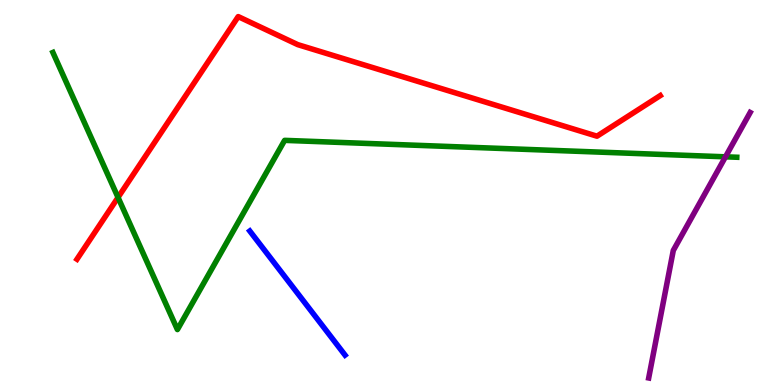[{'lines': ['blue', 'red'], 'intersections': []}, {'lines': ['green', 'red'], 'intersections': [{'x': 1.52, 'y': 4.87}]}, {'lines': ['purple', 'red'], 'intersections': []}, {'lines': ['blue', 'green'], 'intersections': []}, {'lines': ['blue', 'purple'], 'intersections': []}, {'lines': ['green', 'purple'], 'intersections': [{'x': 9.36, 'y': 5.93}]}]